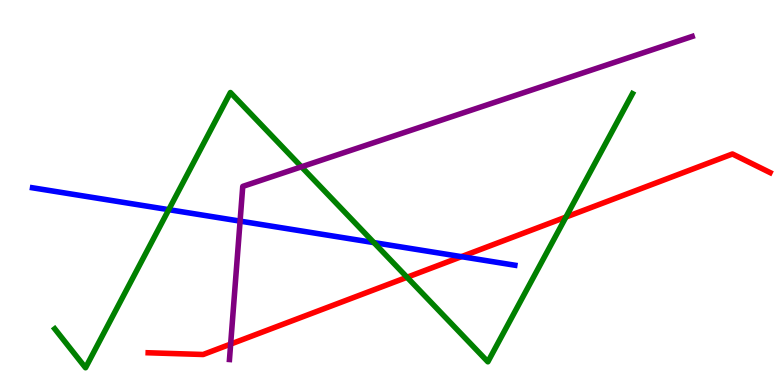[{'lines': ['blue', 'red'], 'intersections': [{'x': 5.95, 'y': 3.33}]}, {'lines': ['green', 'red'], 'intersections': [{'x': 5.25, 'y': 2.8}, {'x': 7.3, 'y': 4.36}]}, {'lines': ['purple', 'red'], 'intersections': [{'x': 2.98, 'y': 1.06}]}, {'lines': ['blue', 'green'], 'intersections': [{'x': 2.18, 'y': 4.55}, {'x': 4.82, 'y': 3.7}]}, {'lines': ['blue', 'purple'], 'intersections': [{'x': 3.1, 'y': 4.26}]}, {'lines': ['green', 'purple'], 'intersections': [{'x': 3.89, 'y': 5.67}]}]